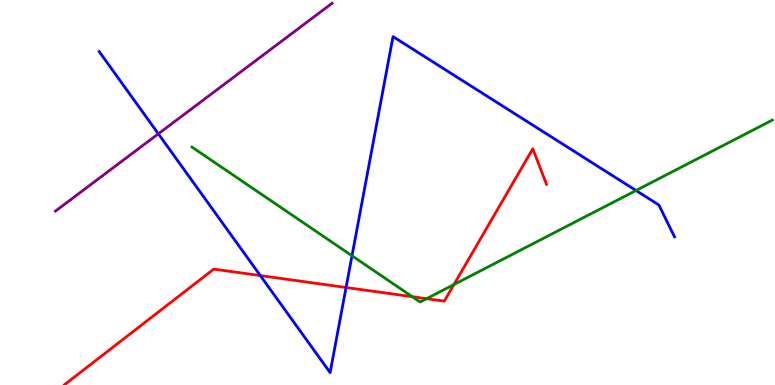[{'lines': ['blue', 'red'], 'intersections': [{'x': 3.36, 'y': 2.84}, {'x': 4.47, 'y': 2.53}]}, {'lines': ['green', 'red'], 'intersections': [{'x': 5.32, 'y': 2.29}, {'x': 5.5, 'y': 2.24}, {'x': 5.86, 'y': 2.61}]}, {'lines': ['purple', 'red'], 'intersections': []}, {'lines': ['blue', 'green'], 'intersections': [{'x': 4.54, 'y': 3.36}, {'x': 8.21, 'y': 5.05}]}, {'lines': ['blue', 'purple'], 'intersections': [{'x': 2.04, 'y': 6.52}]}, {'lines': ['green', 'purple'], 'intersections': []}]